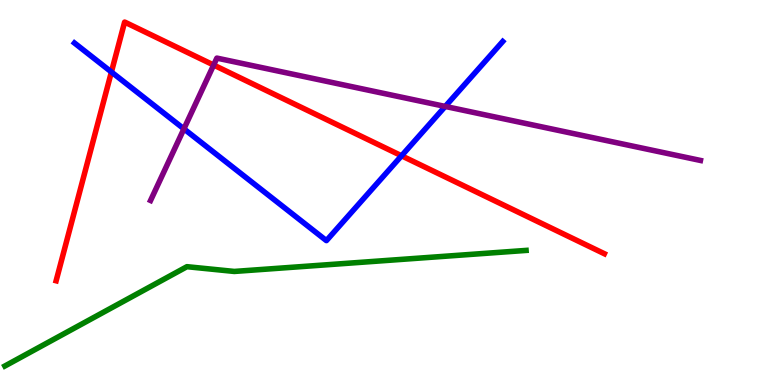[{'lines': ['blue', 'red'], 'intersections': [{'x': 1.44, 'y': 8.13}, {'x': 5.18, 'y': 5.95}]}, {'lines': ['green', 'red'], 'intersections': []}, {'lines': ['purple', 'red'], 'intersections': [{'x': 2.76, 'y': 8.31}]}, {'lines': ['blue', 'green'], 'intersections': []}, {'lines': ['blue', 'purple'], 'intersections': [{'x': 2.37, 'y': 6.65}, {'x': 5.74, 'y': 7.24}]}, {'lines': ['green', 'purple'], 'intersections': []}]